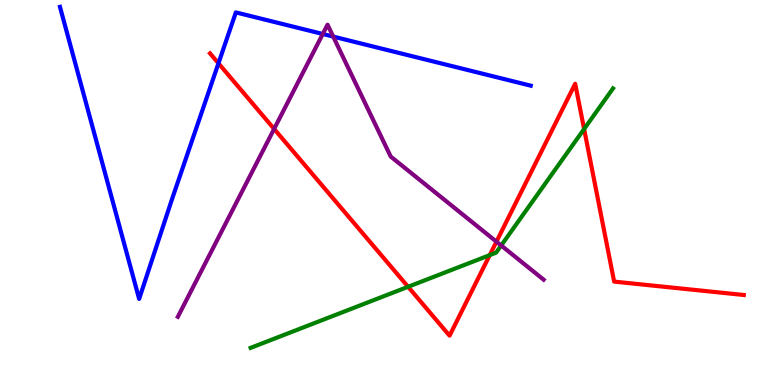[{'lines': ['blue', 'red'], 'intersections': [{'x': 2.82, 'y': 8.36}]}, {'lines': ['green', 'red'], 'intersections': [{'x': 5.27, 'y': 2.55}, {'x': 6.32, 'y': 3.37}, {'x': 7.54, 'y': 6.65}]}, {'lines': ['purple', 'red'], 'intersections': [{'x': 3.54, 'y': 6.65}, {'x': 6.41, 'y': 3.72}]}, {'lines': ['blue', 'green'], 'intersections': []}, {'lines': ['blue', 'purple'], 'intersections': [{'x': 4.16, 'y': 9.12}, {'x': 4.3, 'y': 9.05}]}, {'lines': ['green', 'purple'], 'intersections': [{'x': 6.47, 'y': 3.62}]}]